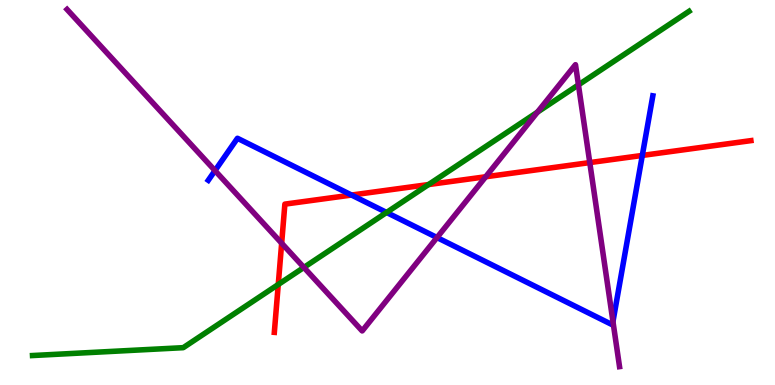[{'lines': ['blue', 'red'], 'intersections': [{'x': 4.54, 'y': 4.93}, {'x': 8.29, 'y': 5.96}]}, {'lines': ['green', 'red'], 'intersections': [{'x': 3.59, 'y': 2.61}, {'x': 5.53, 'y': 5.21}]}, {'lines': ['purple', 'red'], 'intersections': [{'x': 3.63, 'y': 3.68}, {'x': 6.27, 'y': 5.41}, {'x': 7.61, 'y': 5.78}]}, {'lines': ['blue', 'green'], 'intersections': [{'x': 4.99, 'y': 4.48}]}, {'lines': ['blue', 'purple'], 'intersections': [{'x': 2.77, 'y': 5.57}, {'x': 5.64, 'y': 3.83}, {'x': 7.91, 'y': 1.65}]}, {'lines': ['green', 'purple'], 'intersections': [{'x': 3.92, 'y': 3.05}, {'x': 6.94, 'y': 7.09}, {'x': 7.46, 'y': 7.8}]}]